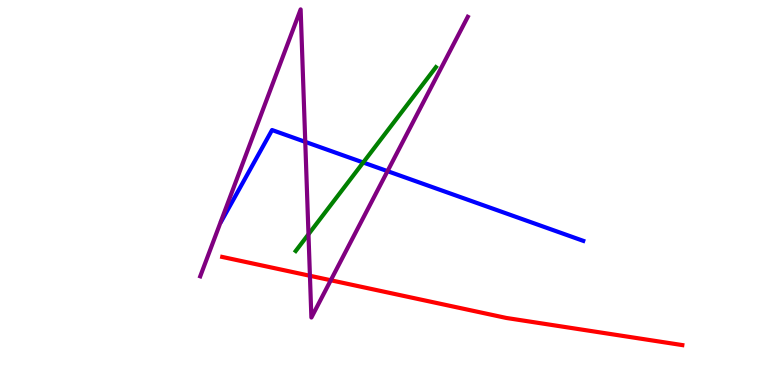[{'lines': ['blue', 'red'], 'intersections': []}, {'lines': ['green', 'red'], 'intersections': []}, {'lines': ['purple', 'red'], 'intersections': [{'x': 4.0, 'y': 2.84}, {'x': 4.27, 'y': 2.72}]}, {'lines': ['blue', 'green'], 'intersections': [{'x': 4.69, 'y': 5.78}]}, {'lines': ['blue', 'purple'], 'intersections': [{'x': 3.94, 'y': 6.32}, {'x': 5.0, 'y': 5.55}]}, {'lines': ['green', 'purple'], 'intersections': [{'x': 3.98, 'y': 3.92}]}]